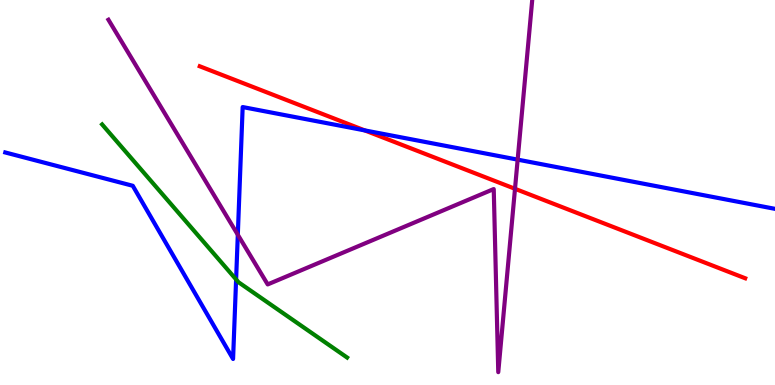[{'lines': ['blue', 'red'], 'intersections': [{'x': 4.71, 'y': 6.61}]}, {'lines': ['green', 'red'], 'intersections': []}, {'lines': ['purple', 'red'], 'intersections': [{'x': 6.65, 'y': 5.1}]}, {'lines': ['blue', 'green'], 'intersections': [{'x': 3.05, 'y': 2.74}]}, {'lines': ['blue', 'purple'], 'intersections': [{'x': 3.07, 'y': 3.9}, {'x': 6.68, 'y': 5.85}]}, {'lines': ['green', 'purple'], 'intersections': []}]